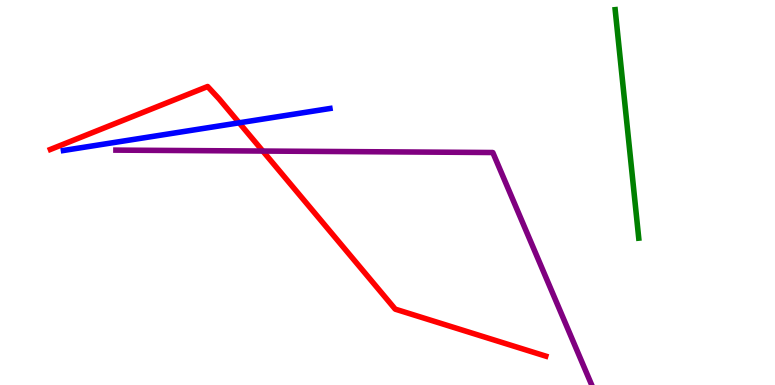[{'lines': ['blue', 'red'], 'intersections': [{'x': 3.09, 'y': 6.81}]}, {'lines': ['green', 'red'], 'intersections': []}, {'lines': ['purple', 'red'], 'intersections': [{'x': 3.39, 'y': 6.08}]}, {'lines': ['blue', 'green'], 'intersections': []}, {'lines': ['blue', 'purple'], 'intersections': []}, {'lines': ['green', 'purple'], 'intersections': []}]